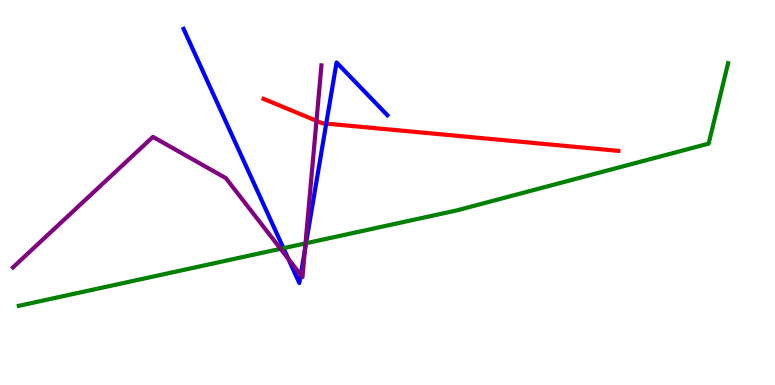[{'lines': ['blue', 'red'], 'intersections': [{'x': 4.21, 'y': 6.79}]}, {'lines': ['green', 'red'], 'intersections': []}, {'lines': ['purple', 'red'], 'intersections': [{'x': 4.08, 'y': 6.86}]}, {'lines': ['blue', 'green'], 'intersections': [{'x': 3.66, 'y': 3.55}, {'x': 3.95, 'y': 3.68}]}, {'lines': ['blue', 'purple'], 'intersections': [{'x': 3.72, 'y': 3.28}, {'x': 3.88, 'y': 2.86}, {'x': 3.93, 'y': 3.5}]}, {'lines': ['green', 'purple'], 'intersections': [{'x': 3.62, 'y': 3.54}, {'x': 3.94, 'y': 3.68}]}]